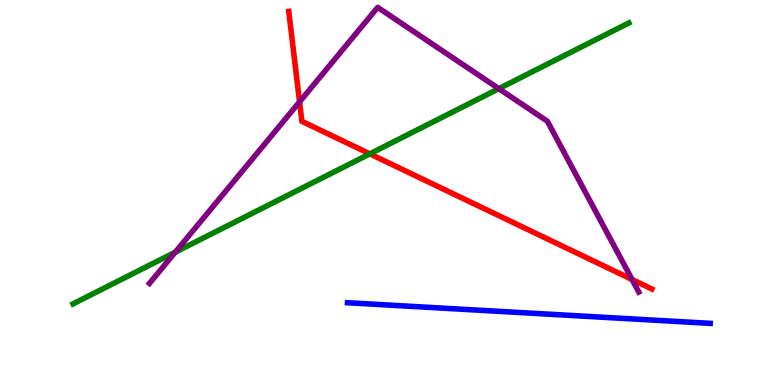[{'lines': ['blue', 'red'], 'intersections': []}, {'lines': ['green', 'red'], 'intersections': [{'x': 4.77, 'y': 6.0}]}, {'lines': ['purple', 'red'], 'intersections': [{'x': 3.87, 'y': 7.35}, {'x': 8.16, 'y': 2.74}]}, {'lines': ['blue', 'green'], 'intersections': []}, {'lines': ['blue', 'purple'], 'intersections': []}, {'lines': ['green', 'purple'], 'intersections': [{'x': 2.26, 'y': 3.45}, {'x': 6.44, 'y': 7.7}]}]